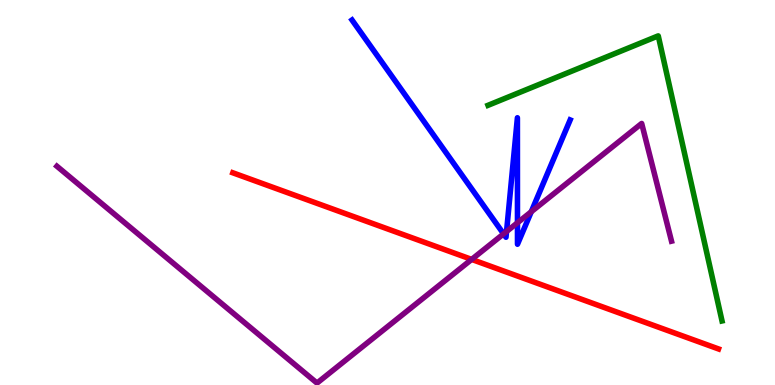[{'lines': ['blue', 'red'], 'intersections': []}, {'lines': ['green', 'red'], 'intersections': []}, {'lines': ['purple', 'red'], 'intersections': [{'x': 6.09, 'y': 3.26}]}, {'lines': ['blue', 'green'], 'intersections': []}, {'lines': ['blue', 'purple'], 'intersections': [{'x': 6.5, 'y': 3.93}, {'x': 6.54, 'y': 3.99}, {'x': 6.68, 'y': 4.21}, {'x': 6.85, 'y': 4.5}]}, {'lines': ['green', 'purple'], 'intersections': []}]